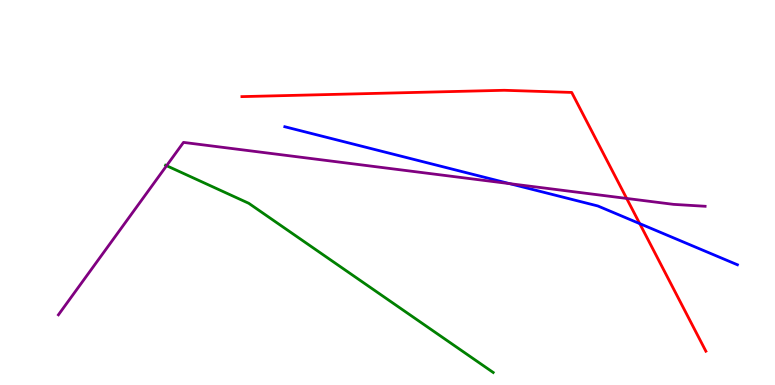[{'lines': ['blue', 'red'], 'intersections': [{'x': 8.25, 'y': 4.19}]}, {'lines': ['green', 'red'], 'intersections': []}, {'lines': ['purple', 'red'], 'intersections': [{'x': 8.09, 'y': 4.85}]}, {'lines': ['blue', 'green'], 'intersections': []}, {'lines': ['blue', 'purple'], 'intersections': [{'x': 6.58, 'y': 5.23}]}, {'lines': ['green', 'purple'], 'intersections': [{'x': 2.15, 'y': 5.7}]}]